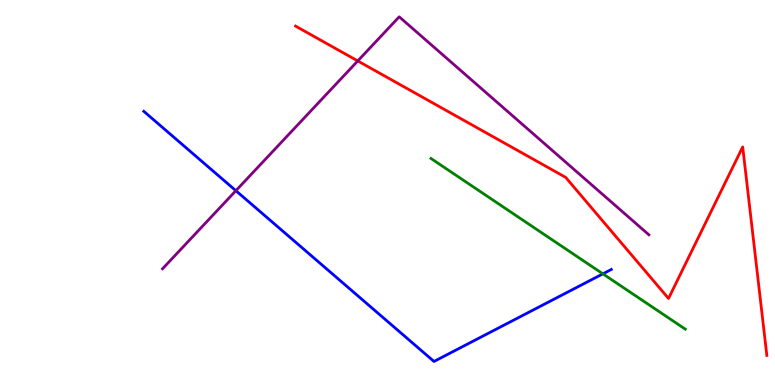[{'lines': ['blue', 'red'], 'intersections': []}, {'lines': ['green', 'red'], 'intersections': []}, {'lines': ['purple', 'red'], 'intersections': [{'x': 4.62, 'y': 8.42}]}, {'lines': ['blue', 'green'], 'intersections': [{'x': 7.78, 'y': 2.89}]}, {'lines': ['blue', 'purple'], 'intersections': [{'x': 3.04, 'y': 5.05}]}, {'lines': ['green', 'purple'], 'intersections': []}]